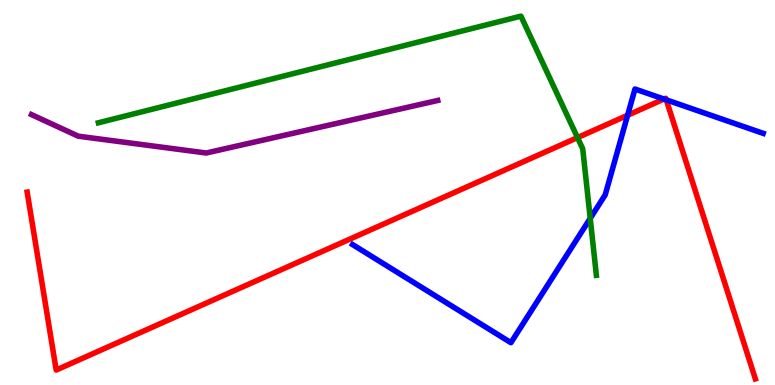[{'lines': ['blue', 'red'], 'intersections': [{'x': 8.1, 'y': 7.01}, {'x': 8.57, 'y': 7.43}, {'x': 8.6, 'y': 7.41}]}, {'lines': ['green', 'red'], 'intersections': [{'x': 7.45, 'y': 6.43}]}, {'lines': ['purple', 'red'], 'intersections': []}, {'lines': ['blue', 'green'], 'intersections': [{'x': 7.62, 'y': 4.33}]}, {'lines': ['blue', 'purple'], 'intersections': []}, {'lines': ['green', 'purple'], 'intersections': []}]